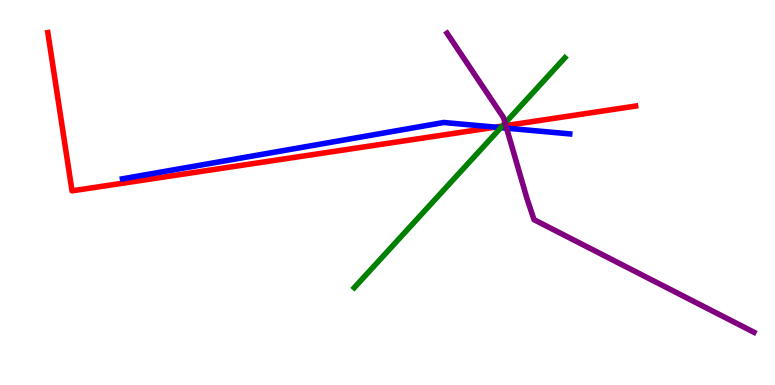[{'lines': ['blue', 'red'], 'intersections': [{'x': 6.39, 'y': 6.7}]}, {'lines': ['green', 'red'], 'intersections': [{'x': 6.48, 'y': 6.72}]}, {'lines': ['purple', 'red'], 'intersections': [{'x': 6.53, 'y': 6.74}]}, {'lines': ['blue', 'green'], 'intersections': [{'x': 6.46, 'y': 6.68}]}, {'lines': ['blue', 'purple'], 'intersections': [{'x': 6.54, 'y': 6.67}]}, {'lines': ['green', 'purple'], 'intersections': [{'x': 6.52, 'y': 6.8}]}]